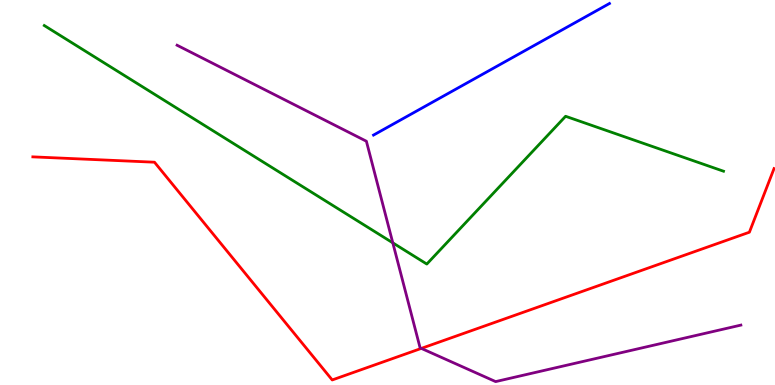[{'lines': ['blue', 'red'], 'intersections': []}, {'lines': ['green', 'red'], 'intersections': []}, {'lines': ['purple', 'red'], 'intersections': [{'x': 5.44, 'y': 0.951}]}, {'lines': ['blue', 'green'], 'intersections': []}, {'lines': ['blue', 'purple'], 'intersections': []}, {'lines': ['green', 'purple'], 'intersections': [{'x': 5.07, 'y': 3.69}]}]